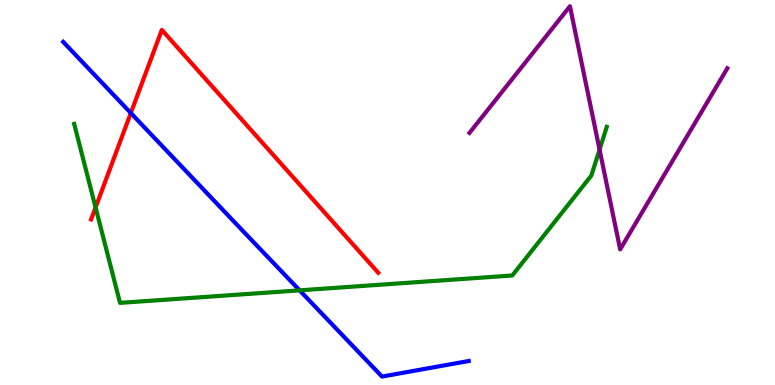[{'lines': ['blue', 'red'], 'intersections': [{'x': 1.69, 'y': 7.06}]}, {'lines': ['green', 'red'], 'intersections': [{'x': 1.23, 'y': 4.61}]}, {'lines': ['purple', 'red'], 'intersections': []}, {'lines': ['blue', 'green'], 'intersections': [{'x': 3.87, 'y': 2.46}]}, {'lines': ['blue', 'purple'], 'intersections': []}, {'lines': ['green', 'purple'], 'intersections': [{'x': 7.74, 'y': 6.11}]}]